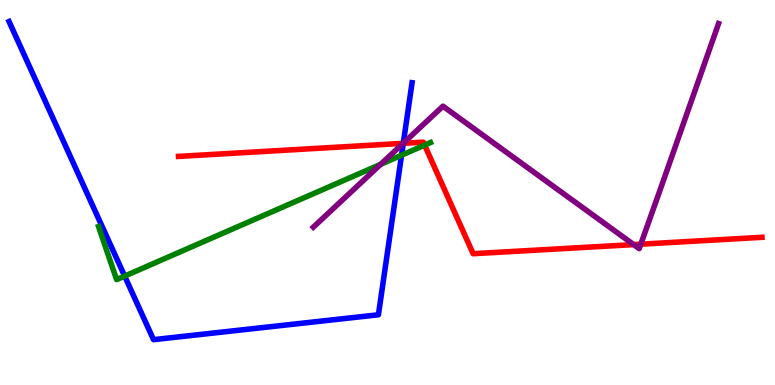[{'lines': ['blue', 'red'], 'intersections': [{'x': 5.2, 'y': 6.28}]}, {'lines': ['green', 'red'], 'intersections': [{'x': 5.48, 'y': 6.23}]}, {'lines': ['purple', 'red'], 'intersections': [{'x': 5.2, 'y': 6.28}, {'x': 8.18, 'y': 3.65}, {'x': 8.27, 'y': 3.66}]}, {'lines': ['blue', 'green'], 'intersections': [{'x': 1.61, 'y': 2.83}, {'x': 5.18, 'y': 5.97}]}, {'lines': ['blue', 'purple'], 'intersections': [{'x': 5.2, 'y': 6.28}]}, {'lines': ['green', 'purple'], 'intersections': [{'x': 4.91, 'y': 5.73}]}]